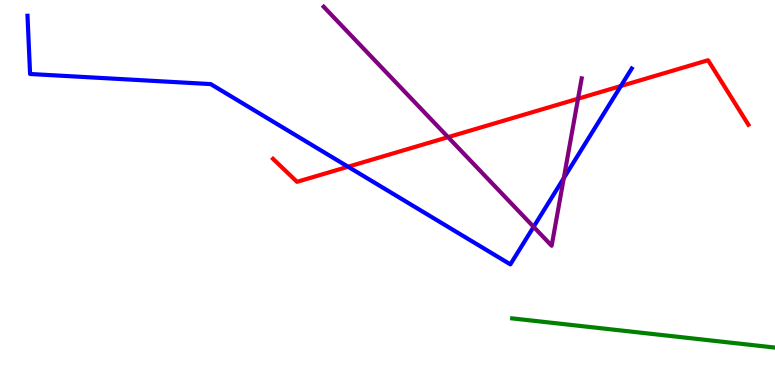[{'lines': ['blue', 'red'], 'intersections': [{'x': 4.49, 'y': 5.67}, {'x': 8.01, 'y': 7.77}]}, {'lines': ['green', 'red'], 'intersections': []}, {'lines': ['purple', 'red'], 'intersections': [{'x': 5.78, 'y': 6.44}, {'x': 7.46, 'y': 7.44}]}, {'lines': ['blue', 'green'], 'intersections': []}, {'lines': ['blue', 'purple'], 'intersections': [{'x': 6.89, 'y': 4.11}, {'x': 7.27, 'y': 5.37}]}, {'lines': ['green', 'purple'], 'intersections': []}]